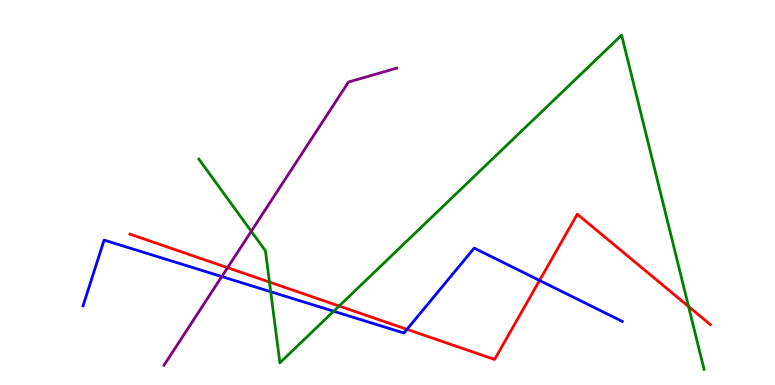[{'lines': ['blue', 'red'], 'intersections': [{'x': 5.25, 'y': 1.45}, {'x': 6.96, 'y': 2.72}]}, {'lines': ['green', 'red'], 'intersections': [{'x': 3.48, 'y': 2.67}, {'x': 4.38, 'y': 2.05}, {'x': 8.88, 'y': 2.04}]}, {'lines': ['purple', 'red'], 'intersections': [{'x': 2.94, 'y': 3.05}]}, {'lines': ['blue', 'green'], 'intersections': [{'x': 3.49, 'y': 2.42}, {'x': 4.31, 'y': 1.92}]}, {'lines': ['blue', 'purple'], 'intersections': [{'x': 2.86, 'y': 2.82}]}, {'lines': ['green', 'purple'], 'intersections': [{'x': 3.24, 'y': 3.99}]}]